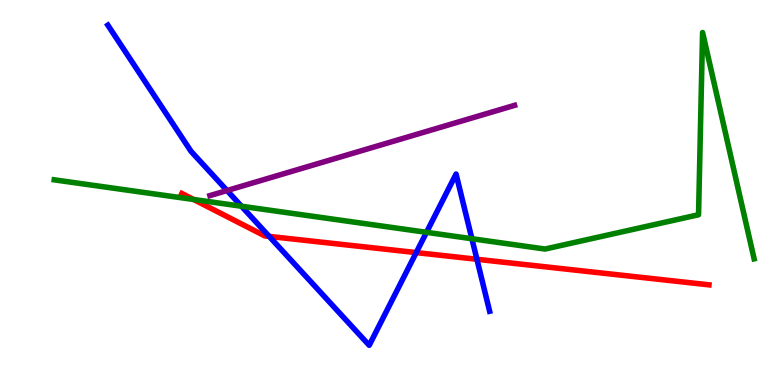[{'lines': ['blue', 'red'], 'intersections': [{'x': 3.47, 'y': 3.86}, {'x': 5.37, 'y': 3.44}, {'x': 6.15, 'y': 3.27}]}, {'lines': ['green', 'red'], 'intersections': [{'x': 2.5, 'y': 4.82}]}, {'lines': ['purple', 'red'], 'intersections': []}, {'lines': ['blue', 'green'], 'intersections': [{'x': 3.12, 'y': 4.64}, {'x': 5.5, 'y': 3.97}, {'x': 6.09, 'y': 3.8}]}, {'lines': ['blue', 'purple'], 'intersections': [{'x': 2.93, 'y': 5.05}]}, {'lines': ['green', 'purple'], 'intersections': []}]